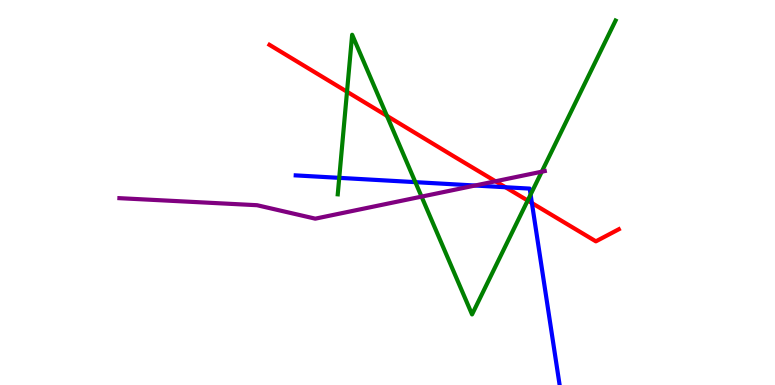[{'lines': ['blue', 'red'], 'intersections': [{'x': 6.52, 'y': 5.14}, {'x': 6.86, 'y': 4.73}]}, {'lines': ['green', 'red'], 'intersections': [{'x': 4.48, 'y': 7.62}, {'x': 4.99, 'y': 6.99}, {'x': 6.81, 'y': 4.79}]}, {'lines': ['purple', 'red'], 'intersections': [{'x': 6.39, 'y': 5.29}]}, {'lines': ['blue', 'green'], 'intersections': [{'x': 4.38, 'y': 5.38}, {'x': 5.36, 'y': 5.27}, {'x': 6.85, 'y': 4.95}]}, {'lines': ['blue', 'purple'], 'intersections': [{'x': 6.13, 'y': 5.18}]}, {'lines': ['green', 'purple'], 'intersections': [{'x': 5.44, 'y': 4.89}, {'x': 6.99, 'y': 5.54}]}]